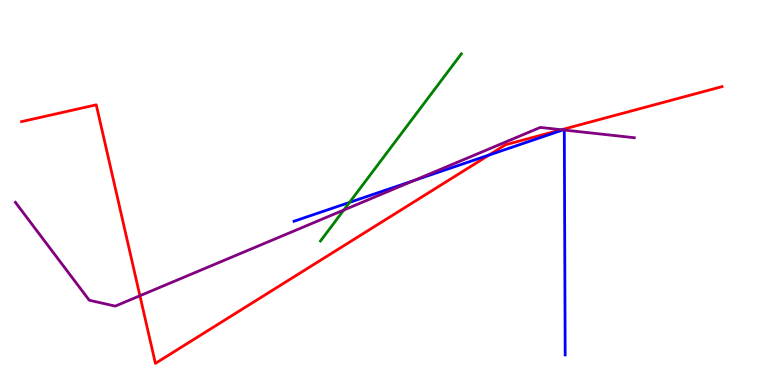[{'lines': ['blue', 'red'], 'intersections': [{'x': 6.31, 'y': 5.97}]}, {'lines': ['green', 'red'], 'intersections': []}, {'lines': ['purple', 'red'], 'intersections': [{'x': 1.81, 'y': 2.32}, {'x': 7.24, 'y': 6.63}]}, {'lines': ['blue', 'green'], 'intersections': [{'x': 4.51, 'y': 4.74}]}, {'lines': ['blue', 'purple'], 'intersections': [{'x': 5.34, 'y': 5.31}, {'x': 7.26, 'y': 6.63}, {'x': 7.28, 'y': 6.62}]}, {'lines': ['green', 'purple'], 'intersections': [{'x': 4.44, 'y': 4.54}]}]